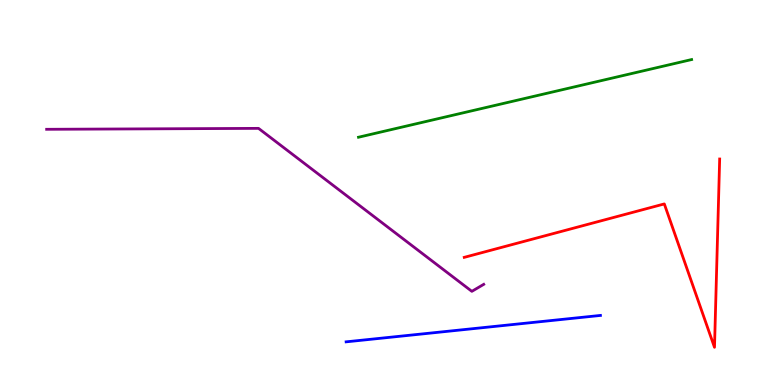[{'lines': ['blue', 'red'], 'intersections': []}, {'lines': ['green', 'red'], 'intersections': []}, {'lines': ['purple', 'red'], 'intersections': []}, {'lines': ['blue', 'green'], 'intersections': []}, {'lines': ['blue', 'purple'], 'intersections': []}, {'lines': ['green', 'purple'], 'intersections': []}]